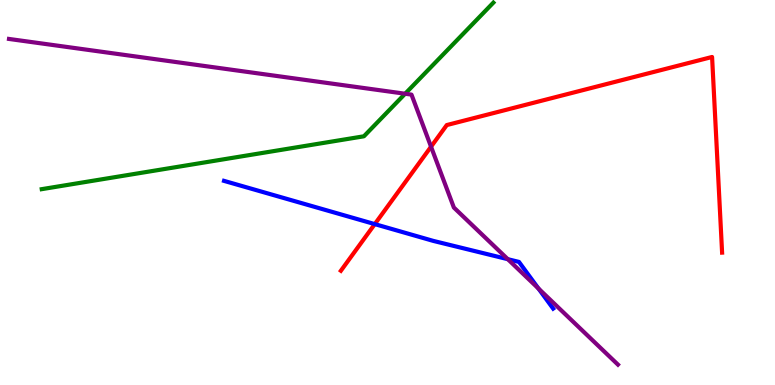[{'lines': ['blue', 'red'], 'intersections': [{'x': 4.84, 'y': 4.18}]}, {'lines': ['green', 'red'], 'intersections': []}, {'lines': ['purple', 'red'], 'intersections': [{'x': 5.56, 'y': 6.19}]}, {'lines': ['blue', 'green'], 'intersections': []}, {'lines': ['blue', 'purple'], 'intersections': [{'x': 6.55, 'y': 3.27}, {'x': 6.95, 'y': 2.51}]}, {'lines': ['green', 'purple'], 'intersections': [{'x': 5.23, 'y': 7.57}]}]